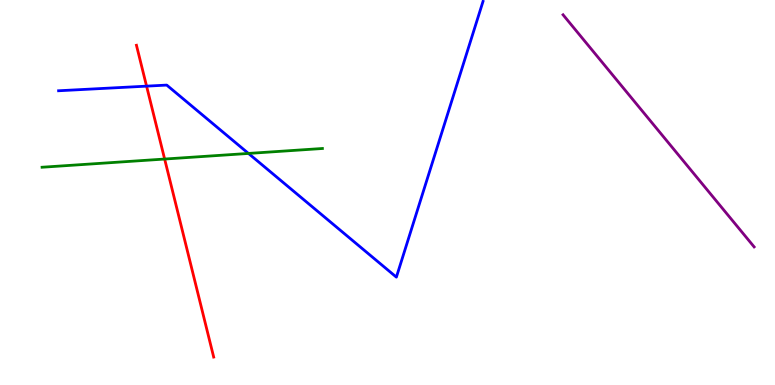[{'lines': ['blue', 'red'], 'intersections': [{'x': 1.89, 'y': 7.76}]}, {'lines': ['green', 'red'], 'intersections': [{'x': 2.12, 'y': 5.87}]}, {'lines': ['purple', 'red'], 'intersections': []}, {'lines': ['blue', 'green'], 'intersections': [{'x': 3.21, 'y': 6.01}]}, {'lines': ['blue', 'purple'], 'intersections': []}, {'lines': ['green', 'purple'], 'intersections': []}]